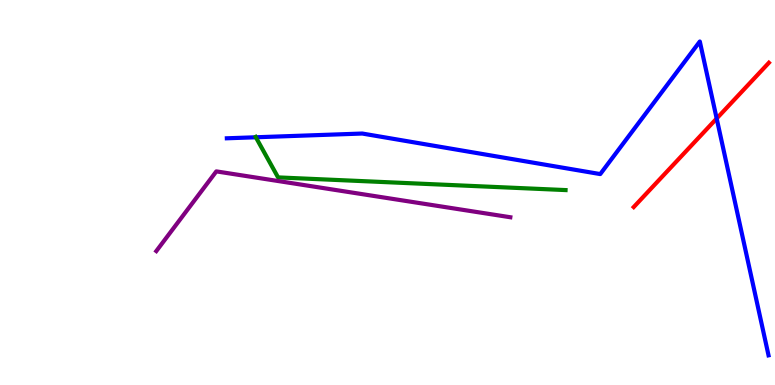[{'lines': ['blue', 'red'], 'intersections': [{'x': 9.25, 'y': 6.92}]}, {'lines': ['green', 'red'], 'intersections': []}, {'lines': ['purple', 'red'], 'intersections': []}, {'lines': ['blue', 'green'], 'intersections': [{'x': 3.3, 'y': 6.43}]}, {'lines': ['blue', 'purple'], 'intersections': []}, {'lines': ['green', 'purple'], 'intersections': []}]